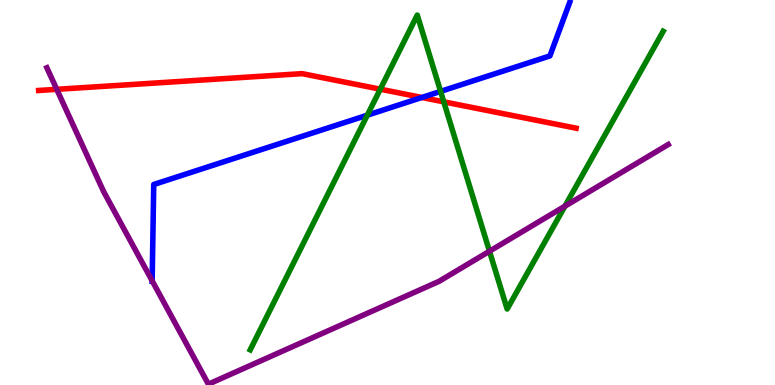[{'lines': ['blue', 'red'], 'intersections': [{'x': 5.44, 'y': 7.47}]}, {'lines': ['green', 'red'], 'intersections': [{'x': 4.91, 'y': 7.68}, {'x': 5.73, 'y': 7.35}]}, {'lines': ['purple', 'red'], 'intersections': [{'x': 0.732, 'y': 7.68}]}, {'lines': ['blue', 'green'], 'intersections': [{'x': 4.74, 'y': 7.01}, {'x': 5.69, 'y': 7.63}]}, {'lines': ['blue', 'purple'], 'intersections': [{'x': 1.96, 'y': 2.71}]}, {'lines': ['green', 'purple'], 'intersections': [{'x': 6.32, 'y': 3.47}, {'x': 7.29, 'y': 4.64}]}]